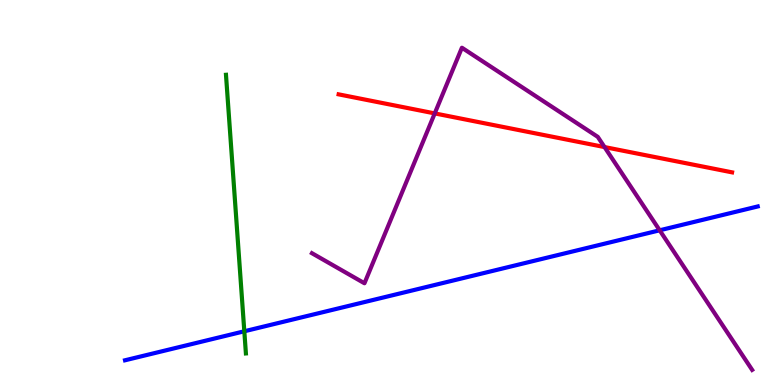[{'lines': ['blue', 'red'], 'intersections': []}, {'lines': ['green', 'red'], 'intersections': []}, {'lines': ['purple', 'red'], 'intersections': [{'x': 5.61, 'y': 7.05}, {'x': 7.8, 'y': 6.18}]}, {'lines': ['blue', 'green'], 'intersections': [{'x': 3.15, 'y': 1.4}]}, {'lines': ['blue', 'purple'], 'intersections': [{'x': 8.51, 'y': 4.02}]}, {'lines': ['green', 'purple'], 'intersections': []}]